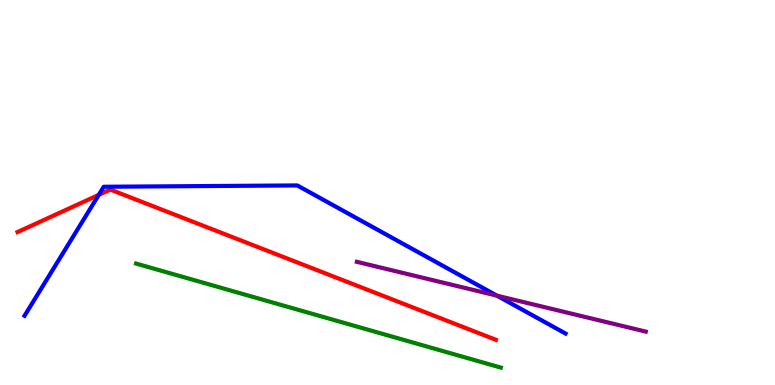[{'lines': ['blue', 'red'], 'intersections': [{'x': 1.27, 'y': 4.94}]}, {'lines': ['green', 'red'], 'intersections': []}, {'lines': ['purple', 'red'], 'intersections': []}, {'lines': ['blue', 'green'], 'intersections': []}, {'lines': ['blue', 'purple'], 'intersections': [{'x': 6.41, 'y': 2.32}]}, {'lines': ['green', 'purple'], 'intersections': []}]